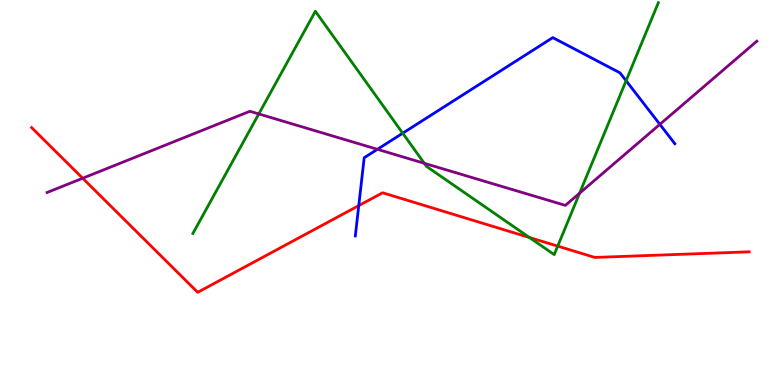[{'lines': ['blue', 'red'], 'intersections': [{'x': 4.63, 'y': 4.66}]}, {'lines': ['green', 'red'], 'intersections': [{'x': 6.83, 'y': 3.83}, {'x': 7.2, 'y': 3.61}]}, {'lines': ['purple', 'red'], 'intersections': [{'x': 1.07, 'y': 5.37}]}, {'lines': ['blue', 'green'], 'intersections': [{'x': 5.2, 'y': 6.54}, {'x': 8.08, 'y': 7.9}]}, {'lines': ['blue', 'purple'], 'intersections': [{'x': 4.87, 'y': 6.12}, {'x': 8.51, 'y': 6.77}]}, {'lines': ['green', 'purple'], 'intersections': [{'x': 3.34, 'y': 7.04}, {'x': 5.47, 'y': 5.76}, {'x': 7.48, 'y': 4.98}]}]